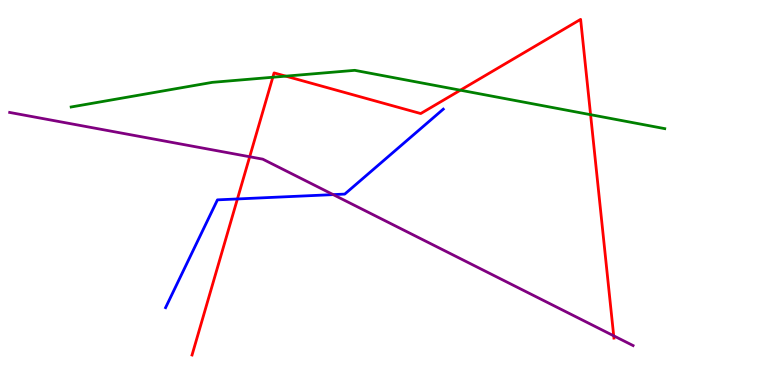[{'lines': ['blue', 'red'], 'intersections': [{'x': 3.06, 'y': 4.83}]}, {'lines': ['green', 'red'], 'intersections': [{'x': 3.52, 'y': 7.99}, {'x': 3.69, 'y': 8.02}, {'x': 5.94, 'y': 7.66}, {'x': 7.62, 'y': 7.02}]}, {'lines': ['purple', 'red'], 'intersections': [{'x': 3.22, 'y': 5.93}, {'x': 7.92, 'y': 1.28}]}, {'lines': ['blue', 'green'], 'intersections': []}, {'lines': ['blue', 'purple'], 'intersections': [{'x': 4.3, 'y': 4.95}]}, {'lines': ['green', 'purple'], 'intersections': []}]